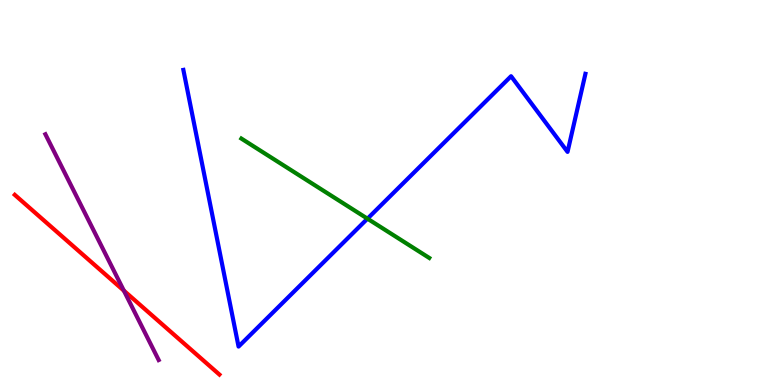[{'lines': ['blue', 'red'], 'intersections': []}, {'lines': ['green', 'red'], 'intersections': []}, {'lines': ['purple', 'red'], 'intersections': [{'x': 1.6, 'y': 2.45}]}, {'lines': ['blue', 'green'], 'intersections': [{'x': 4.74, 'y': 4.32}]}, {'lines': ['blue', 'purple'], 'intersections': []}, {'lines': ['green', 'purple'], 'intersections': []}]